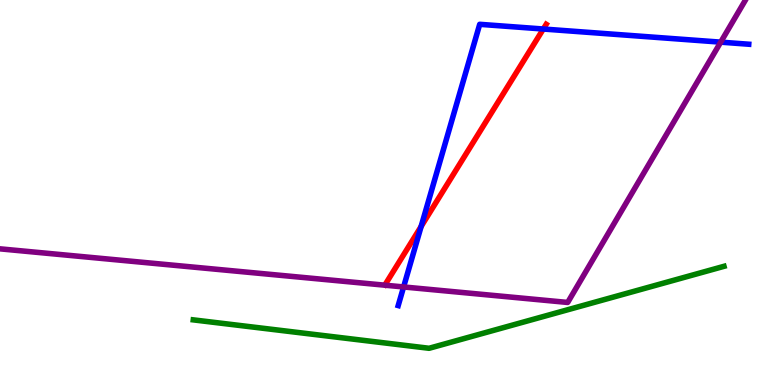[{'lines': ['blue', 'red'], 'intersections': [{'x': 5.43, 'y': 4.12}, {'x': 7.01, 'y': 9.25}]}, {'lines': ['green', 'red'], 'intersections': []}, {'lines': ['purple', 'red'], 'intersections': []}, {'lines': ['blue', 'green'], 'intersections': []}, {'lines': ['blue', 'purple'], 'intersections': [{'x': 5.21, 'y': 2.55}, {'x': 9.3, 'y': 8.91}]}, {'lines': ['green', 'purple'], 'intersections': []}]